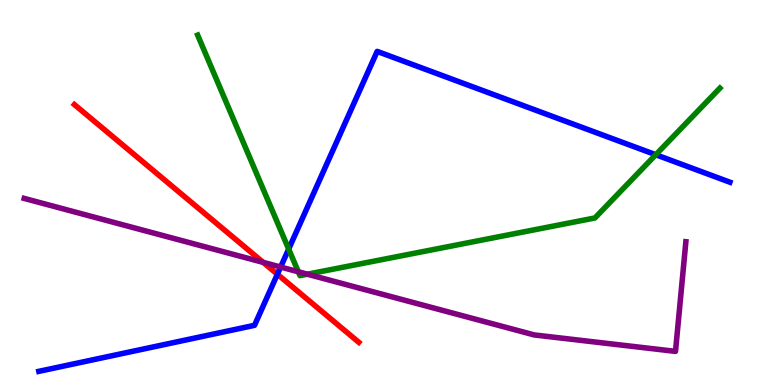[{'lines': ['blue', 'red'], 'intersections': [{'x': 3.58, 'y': 2.88}]}, {'lines': ['green', 'red'], 'intersections': []}, {'lines': ['purple', 'red'], 'intersections': [{'x': 3.4, 'y': 3.19}]}, {'lines': ['blue', 'green'], 'intersections': [{'x': 3.72, 'y': 3.53}, {'x': 8.46, 'y': 5.98}]}, {'lines': ['blue', 'purple'], 'intersections': [{'x': 3.62, 'y': 3.06}]}, {'lines': ['green', 'purple'], 'intersections': [{'x': 3.85, 'y': 2.94}, {'x': 3.97, 'y': 2.88}]}]